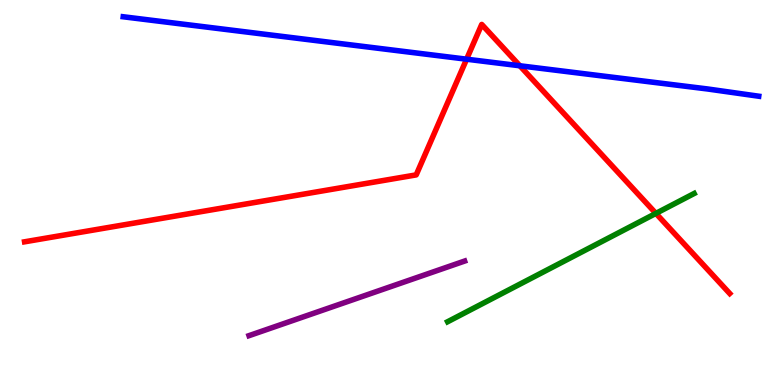[{'lines': ['blue', 'red'], 'intersections': [{'x': 6.02, 'y': 8.46}, {'x': 6.71, 'y': 8.29}]}, {'lines': ['green', 'red'], 'intersections': [{'x': 8.46, 'y': 4.46}]}, {'lines': ['purple', 'red'], 'intersections': []}, {'lines': ['blue', 'green'], 'intersections': []}, {'lines': ['blue', 'purple'], 'intersections': []}, {'lines': ['green', 'purple'], 'intersections': []}]